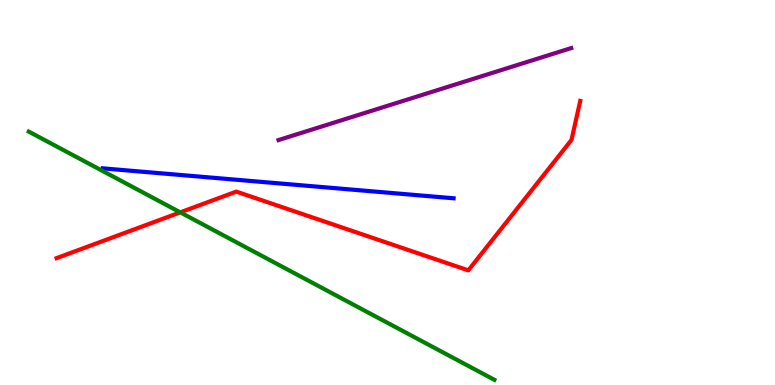[{'lines': ['blue', 'red'], 'intersections': []}, {'lines': ['green', 'red'], 'intersections': [{'x': 2.33, 'y': 4.48}]}, {'lines': ['purple', 'red'], 'intersections': []}, {'lines': ['blue', 'green'], 'intersections': []}, {'lines': ['blue', 'purple'], 'intersections': []}, {'lines': ['green', 'purple'], 'intersections': []}]